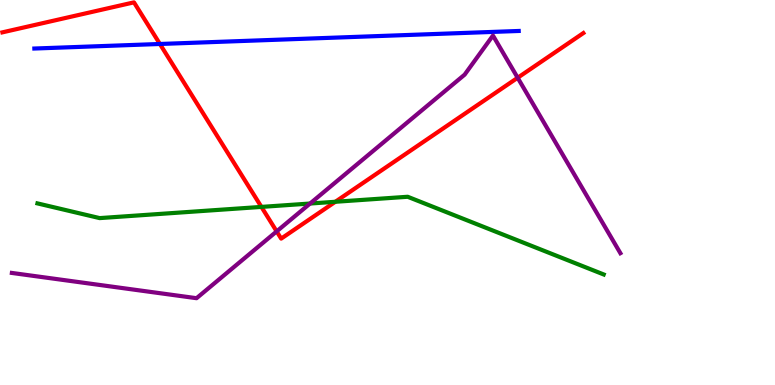[{'lines': ['blue', 'red'], 'intersections': [{'x': 2.06, 'y': 8.86}]}, {'lines': ['green', 'red'], 'intersections': [{'x': 3.37, 'y': 4.63}, {'x': 4.33, 'y': 4.76}]}, {'lines': ['purple', 'red'], 'intersections': [{'x': 3.57, 'y': 3.99}, {'x': 6.68, 'y': 7.98}]}, {'lines': ['blue', 'green'], 'intersections': []}, {'lines': ['blue', 'purple'], 'intersections': []}, {'lines': ['green', 'purple'], 'intersections': [{'x': 4.0, 'y': 4.71}]}]